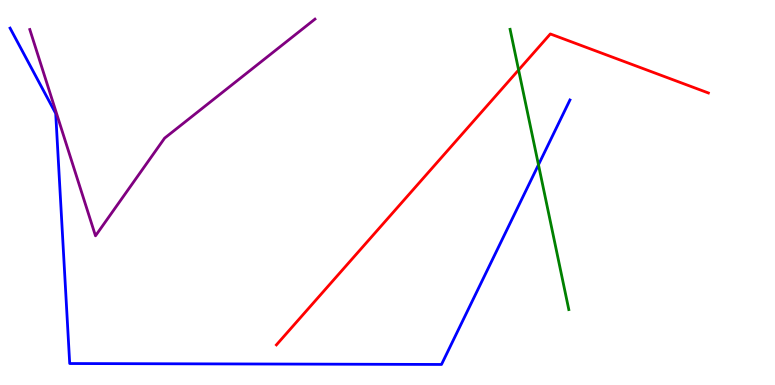[{'lines': ['blue', 'red'], 'intersections': []}, {'lines': ['green', 'red'], 'intersections': [{'x': 6.69, 'y': 8.18}]}, {'lines': ['purple', 'red'], 'intersections': []}, {'lines': ['blue', 'green'], 'intersections': [{'x': 6.95, 'y': 5.72}]}, {'lines': ['blue', 'purple'], 'intersections': []}, {'lines': ['green', 'purple'], 'intersections': []}]